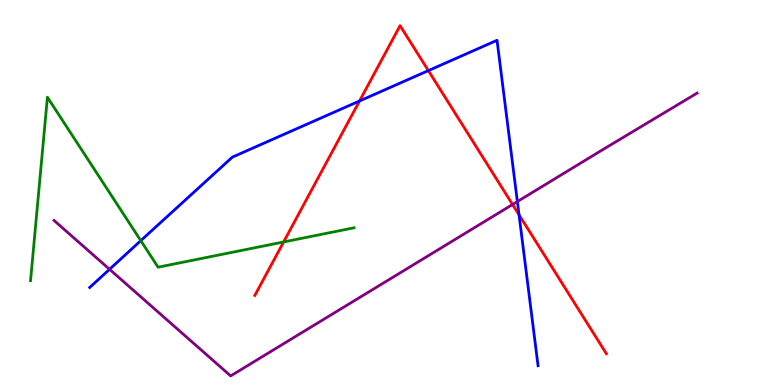[{'lines': ['blue', 'red'], 'intersections': [{'x': 4.64, 'y': 7.38}, {'x': 5.53, 'y': 8.17}, {'x': 6.7, 'y': 4.42}]}, {'lines': ['green', 'red'], 'intersections': [{'x': 3.66, 'y': 3.72}]}, {'lines': ['purple', 'red'], 'intersections': [{'x': 6.61, 'y': 4.69}]}, {'lines': ['blue', 'green'], 'intersections': [{'x': 1.82, 'y': 3.75}]}, {'lines': ['blue', 'purple'], 'intersections': [{'x': 1.41, 'y': 3.01}, {'x': 6.68, 'y': 4.76}]}, {'lines': ['green', 'purple'], 'intersections': []}]